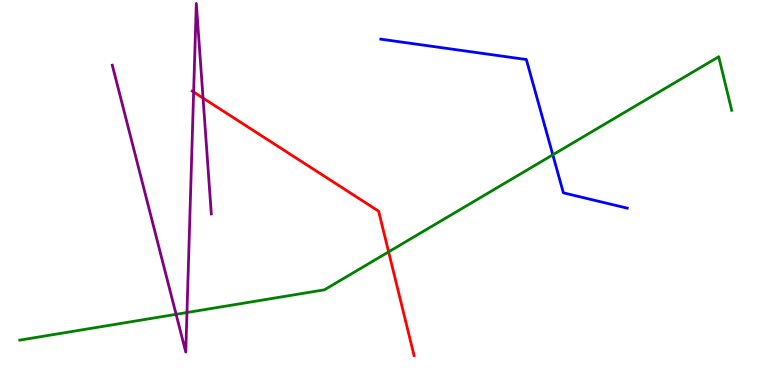[{'lines': ['blue', 'red'], 'intersections': []}, {'lines': ['green', 'red'], 'intersections': [{'x': 5.01, 'y': 3.46}]}, {'lines': ['purple', 'red'], 'intersections': [{'x': 2.5, 'y': 7.61}, {'x': 2.62, 'y': 7.45}]}, {'lines': ['blue', 'green'], 'intersections': [{'x': 7.13, 'y': 5.98}]}, {'lines': ['blue', 'purple'], 'intersections': []}, {'lines': ['green', 'purple'], 'intersections': [{'x': 2.27, 'y': 1.84}, {'x': 2.41, 'y': 1.88}]}]